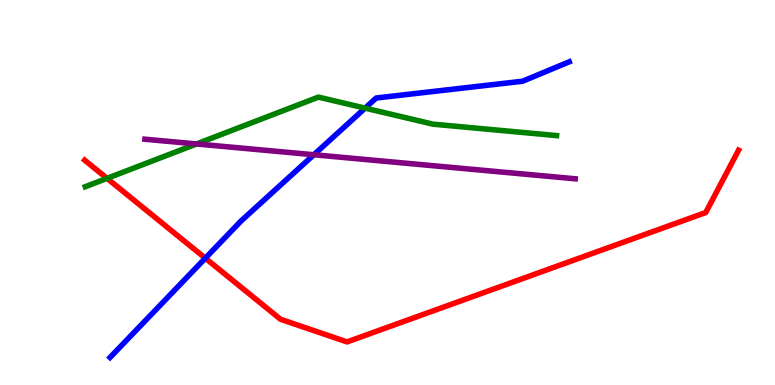[{'lines': ['blue', 'red'], 'intersections': [{'x': 2.65, 'y': 3.29}]}, {'lines': ['green', 'red'], 'intersections': [{'x': 1.38, 'y': 5.37}]}, {'lines': ['purple', 'red'], 'intersections': []}, {'lines': ['blue', 'green'], 'intersections': [{'x': 4.71, 'y': 7.19}]}, {'lines': ['blue', 'purple'], 'intersections': [{'x': 4.05, 'y': 5.98}]}, {'lines': ['green', 'purple'], 'intersections': [{'x': 2.54, 'y': 6.26}]}]